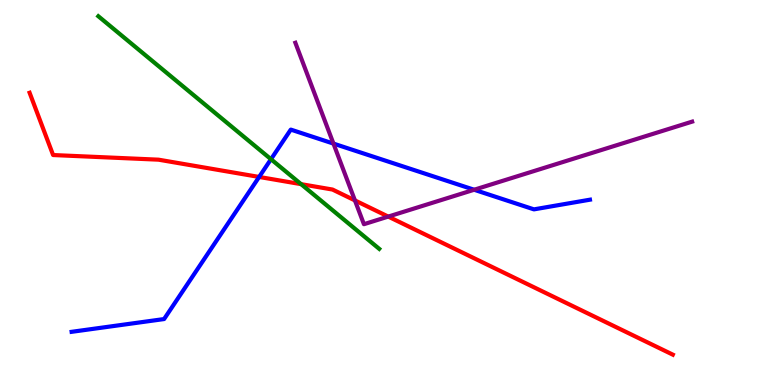[{'lines': ['blue', 'red'], 'intersections': [{'x': 3.34, 'y': 5.4}]}, {'lines': ['green', 'red'], 'intersections': [{'x': 3.89, 'y': 5.22}]}, {'lines': ['purple', 'red'], 'intersections': [{'x': 4.58, 'y': 4.79}, {'x': 5.01, 'y': 4.37}]}, {'lines': ['blue', 'green'], 'intersections': [{'x': 3.5, 'y': 5.86}]}, {'lines': ['blue', 'purple'], 'intersections': [{'x': 4.3, 'y': 6.27}, {'x': 6.12, 'y': 5.07}]}, {'lines': ['green', 'purple'], 'intersections': []}]